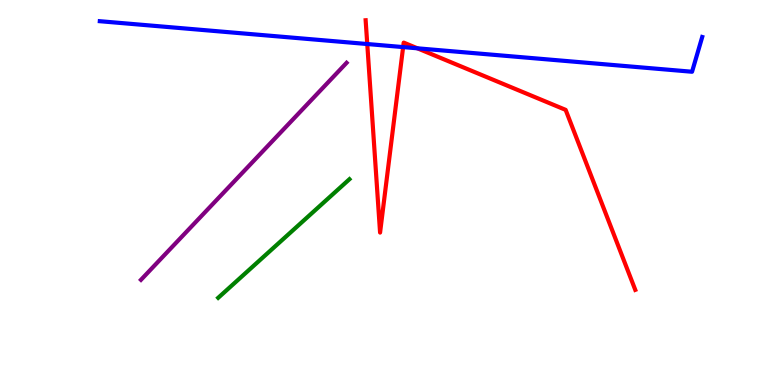[{'lines': ['blue', 'red'], 'intersections': [{'x': 4.74, 'y': 8.86}, {'x': 5.2, 'y': 8.78}, {'x': 5.39, 'y': 8.75}]}, {'lines': ['green', 'red'], 'intersections': []}, {'lines': ['purple', 'red'], 'intersections': []}, {'lines': ['blue', 'green'], 'intersections': []}, {'lines': ['blue', 'purple'], 'intersections': []}, {'lines': ['green', 'purple'], 'intersections': []}]